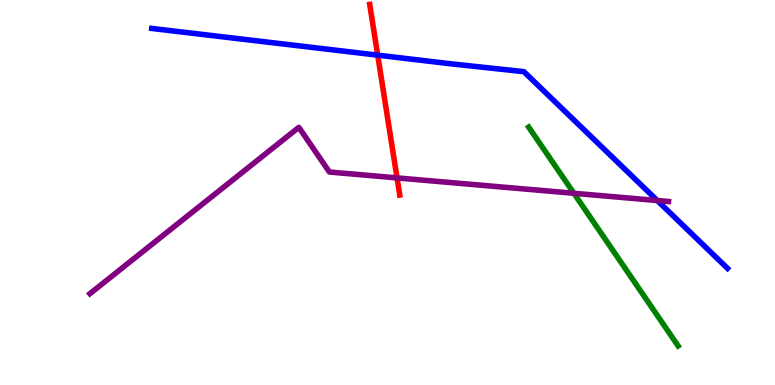[{'lines': ['blue', 'red'], 'intersections': [{'x': 4.87, 'y': 8.57}]}, {'lines': ['green', 'red'], 'intersections': []}, {'lines': ['purple', 'red'], 'intersections': [{'x': 5.12, 'y': 5.38}]}, {'lines': ['blue', 'green'], 'intersections': []}, {'lines': ['blue', 'purple'], 'intersections': [{'x': 8.48, 'y': 4.79}]}, {'lines': ['green', 'purple'], 'intersections': [{'x': 7.4, 'y': 4.98}]}]